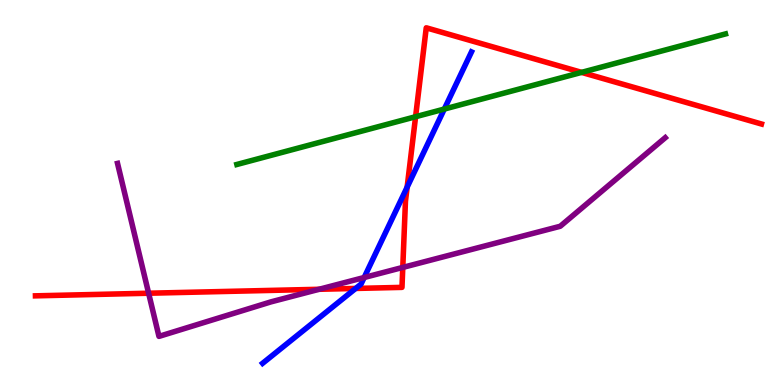[{'lines': ['blue', 'red'], 'intersections': [{'x': 4.59, 'y': 2.51}, {'x': 5.25, 'y': 5.14}]}, {'lines': ['green', 'red'], 'intersections': [{'x': 5.36, 'y': 6.97}, {'x': 7.5, 'y': 8.12}]}, {'lines': ['purple', 'red'], 'intersections': [{'x': 1.92, 'y': 2.38}, {'x': 4.12, 'y': 2.49}, {'x': 5.2, 'y': 3.05}]}, {'lines': ['blue', 'green'], 'intersections': [{'x': 5.73, 'y': 7.17}]}, {'lines': ['blue', 'purple'], 'intersections': [{'x': 4.7, 'y': 2.79}]}, {'lines': ['green', 'purple'], 'intersections': []}]